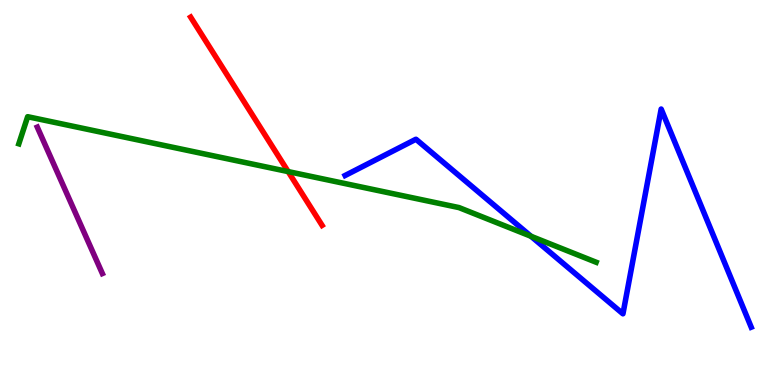[{'lines': ['blue', 'red'], 'intersections': []}, {'lines': ['green', 'red'], 'intersections': [{'x': 3.72, 'y': 5.54}]}, {'lines': ['purple', 'red'], 'intersections': []}, {'lines': ['blue', 'green'], 'intersections': [{'x': 6.85, 'y': 3.86}]}, {'lines': ['blue', 'purple'], 'intersections': []}, {'lines': ['green', 'purple'], 'intersections': []}]